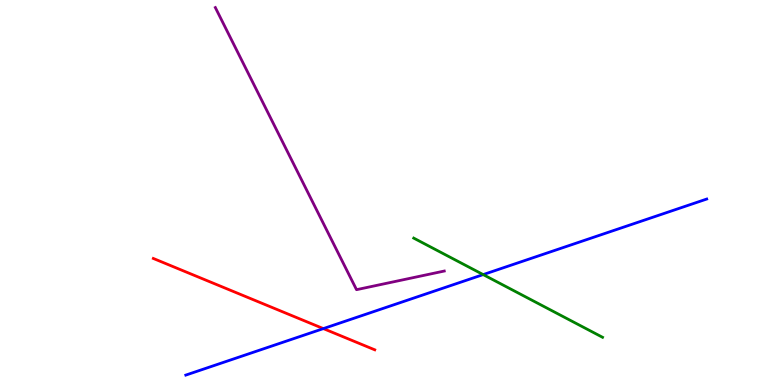[{'lines': ['blue', 'red'], 'intersections': [{'x': 4.17, 'y': 1.46}]}, {'lines': ['green', 'red'], 'intersections': []}, {'lines': ['purple', 'red'], 'intersections': []}, {'lines': ['blue', 'green'], 'intersections': [{'x': 6.23, 'y': 2.87}]}, {'lines': ['blue', 'purple'], 'intersections': []}, {'lines': ['green', 'purple'], 'intersections': []}]